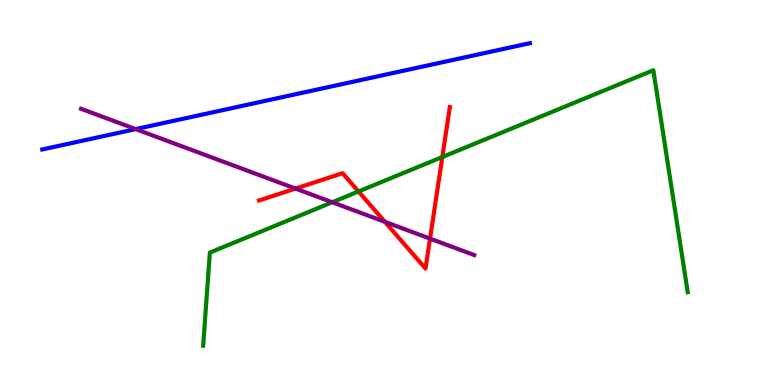[{'lines': ['blue', 'red'], 'intersections': []}, {'lines': ['green', 'red'], 'intersections': [{'x': 4.63, 'y': 5.03}, {'x': 5.71, 'y': 5.92}]}, {'lines': ['purple', 'red'], 'intersections': [{'x': 3.81, 'y': 5.1}, {'x': 4.97, 'y': 4.24}, {'x': 5.55, 'y': 3.8}]}, {'lines': ['blue', 'green'], 'intersections': []}, {'lines': ['blue', 'purple'], 'intersections': [{'x': 1.75, 'y': 6.65}]}, {'lines': ['green', 'purple'], 'intersections': [{'x': 4.29, 'y': 4.75}]}]